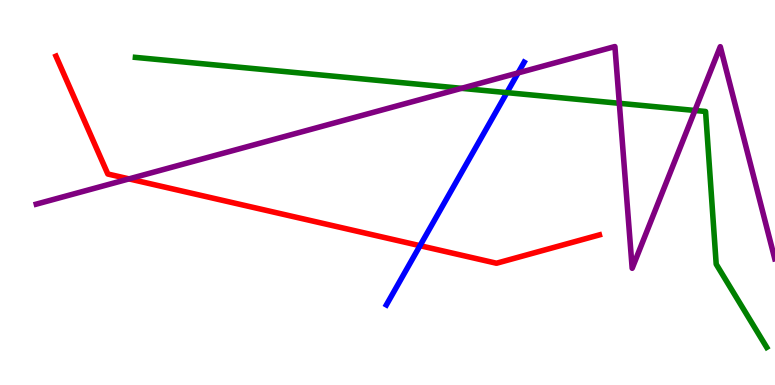[{'lines': ['blue', 'red'], 'intersections': [{'x': 5.42, 'y': 3.62}]}, {'lines': ['green', 'red'], 'intersections': []}, {'lines': ['purple', 'red'], 'intersections': [{'x': 1.66, 'y': 5.35}]}, {'lines': ['blue', 'green'], 'intersections': [{'x': 6.54, 'y': 7.59}]}, {'lines': ['blue', 'purple'], 'intersections': [{'x': 6.68, 'y': 8.11}]}, {'lines': ['green', 'purple'], 'intersections': [{'x': 5.96, 'y': 7.71}, {'x': 7.99, 'y': 7.32}, {'x': 8.97, 'y': 7.13}]}]